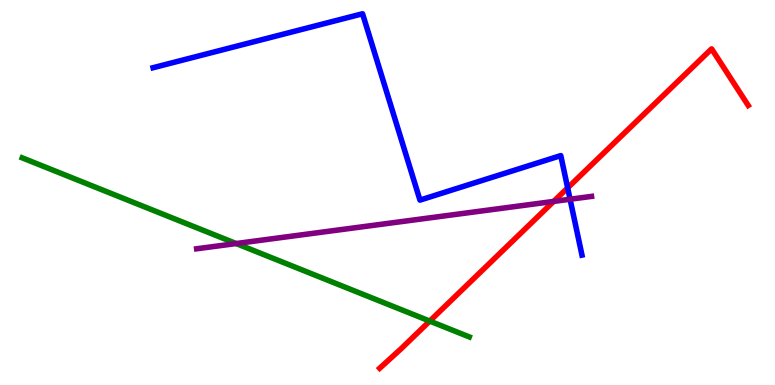[{'lines': ['blue', 'red'], 'intersections': [{'x': 7.32, 'y': 5.12}]}, {'lines': ['green', 'red'], 'intersections': [{'x': 5.55, 'y': 1.66}]}, {'lines': ['purple', 'red'], 'intersections': [{'x': 7.14, 'y': 4.77}]}, {'lines': ['blue', 'green'], 'intersections': []}, {'lines': ['blue', 'purple'], 'intersections': [{'x': 7.36, 'y': 4.83}]}, {'lines': ['green', 'purple'], 'intersections': [{'x': 3.05, 'y': 3.67}]}]